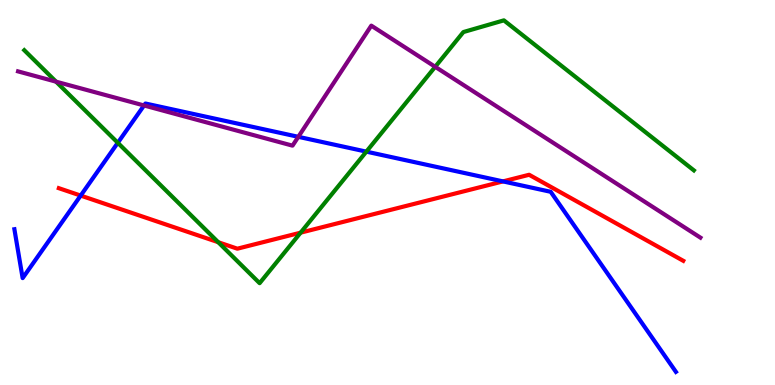[{'lines': ['blue', 'red'], 'intersections': [{'x': 1.04, 'y': 4.92}, {'x': 6.49, 'y': 5.29}]}, {'lines': ['green', 'red'], 'intersections': [{'x': 2.82, 'y': 3.71}, {'x': 3.88, 'y': 3.96}]}, {'lines': ['purple', 'red'], 'intersections': []}, {'lines': ['blue', 'green'], 'intersections': [{'x': 1.52, 'y': 6.29}, {'x': 4.73, 'y': 6.06}]}, {'lines': ['blue', 'purple'], 'intersections': [{'x': 1.86, 'y': 7.26}, {'x': 3.85, 'y': 6.45}]}, {'lines': ['green', 'purple'], 'intersections': [{'x': 0.723, 'y': 7.88}, {'x': 5.62, 'y': 8.26}]}]